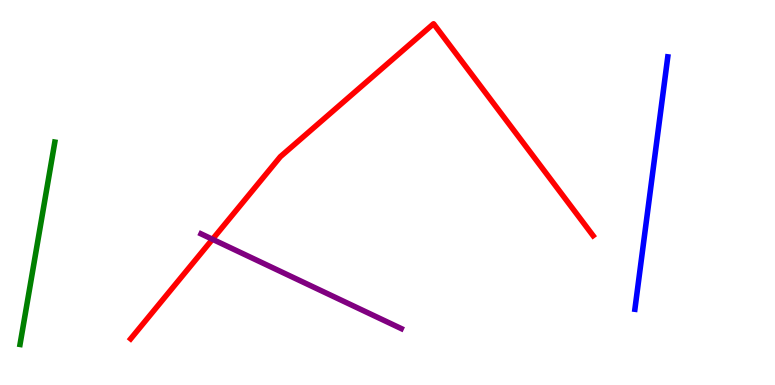[{'lines': ['blue', 'red'], 'intersections': []}, {'lines': ['green', 'red'], 'intersections': []}, {'lines': ['purple', 'red'], 'intersections': [{'x': 2.74, 'y': 3.79}]}, {'lines': ['blue', 'green'], 'intersections': []}, {'lines': ['blue', 'purple'], 'intersections': []}, {'lines': ['green', 'purple'], 'intersections': []}]